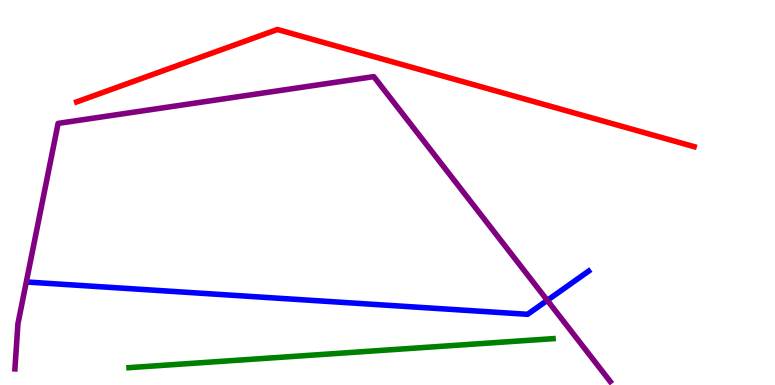[{'lines': ['blue', 'red'], 'intersections': []}, {'lines': ['green', 'red'], 'intersections': []}, {'lines': ['purple', 'red'], 'intersections': []}, {'lines': ['blue', 'green'], 'intersections': []}, {'lines': ['blue', 'purple'], 'intersections': [{'x': 7.06, 'y': 2.2}]}, {'lines': ['green', 'purple'], 'intersections': []}]